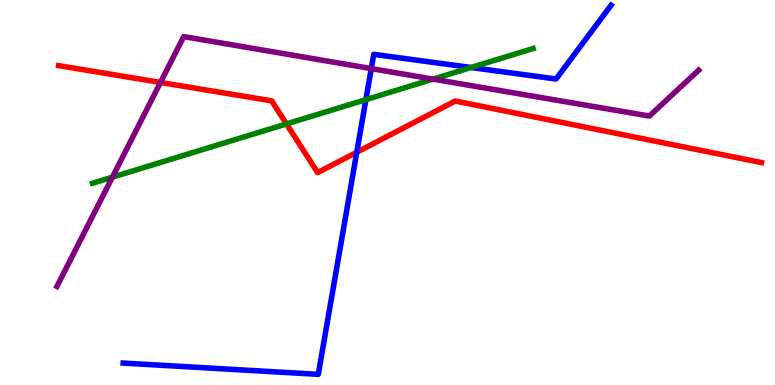[{'lines': ['blue', 'red'], 'intersections': [{'x': 4.6, 'y': 6.05}]}, {'lines': ['green', 'red'], 'intersections': [{'x': 3.7, 'y': 6.78}]}, {'lines': ['purple', 'red'], 'intersections': [{'x': 2.07, 'y': 7.86}]}, {'lines': ['blue', 'green'], 'intersections': [{'x': 4.72, 'y': 7.41}, {'x': 6.08, 'y': 8.25}]}, {'lines': ['blue', 'purple'], 'intersections': [{'x': 4.79, 'y': 8.22}]}, {'lines': ['green', 'purple'], 'intersections': [{'x': 1.45, 'y': 5.4}, {'x': 5.59, 'y': 7.94}]}]